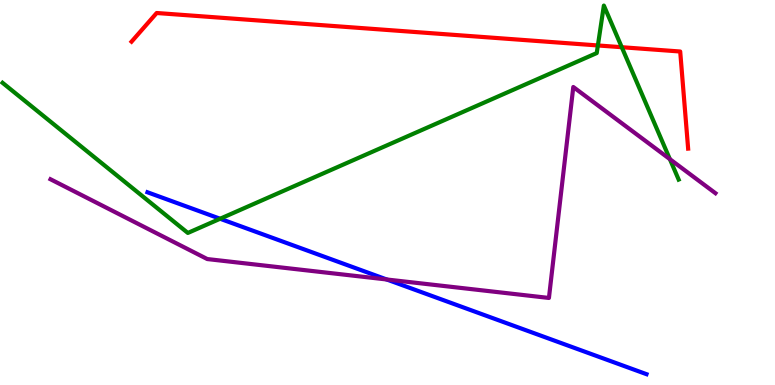[{'lines': ['blue', 'red'], 'intersections': []}, {'lines': ['green', 'red'], 'intersections': [{'x': 7.71, 'y': 8.82}, {'x': 8.02, 'y': 8.77}]}, {'lines': ['purple', 'red'], 'intersections': []}, {'lines': ['blue', 'green'], 'intersections': [{'x': 2.84, 'y': 4.32}]}, {'lines': ['blue', 'purple'], 'intersections': [{'x': 4.99, 'y': 2.74}]}, {'lines': ['green', 'purple'], 'intersections': [{'x': 8.64, 'y': 5.87}]}]